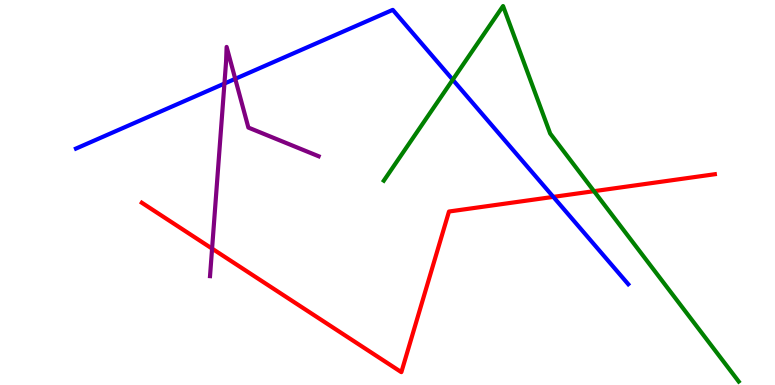[{'lines': ['blue', 'red'], 'intersections': [{'x': 7.14, 'y': 4.89}]}, {'lines': ['green', 'red'], 'intersections': [{'x': 7.66, 'y': 5.03}]}, {'lines': ['purple', 'red'], 'intersections': [{'x': 2.74, 'y': 3.54}]}, {'lines': ['blue', 'green'], 'intersections': [{'x': 5.84, 'y': 7.93}]}, {'lines': ['blue', 'purple'], 'intersections': [{'x': 2.9, 'y': 7.83}, {'x': 3.04, 'y': 7.95}]}, {'lines': ['green', 'purple'], 'intersections': []}]